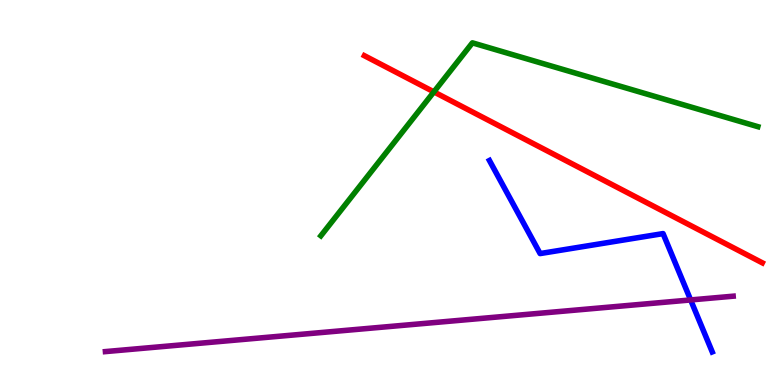[{'lines': ['blue', 'red'], 'intersections': []}, {'lines': ['green', 'red'], 'intersections': [{'x': 5.6, 'y': 7.61}]}, {'lines': ['purple', 'red'], 'intersections': []}, {'lines': ['blue', 'green'], 'intersections': []}, {'lines': ['blue', 'purple'], 'intersections': [{'x': 8.91, 'y': 2.21}]}, {'lines': ['green', 'purple'], 'intersections': []}]